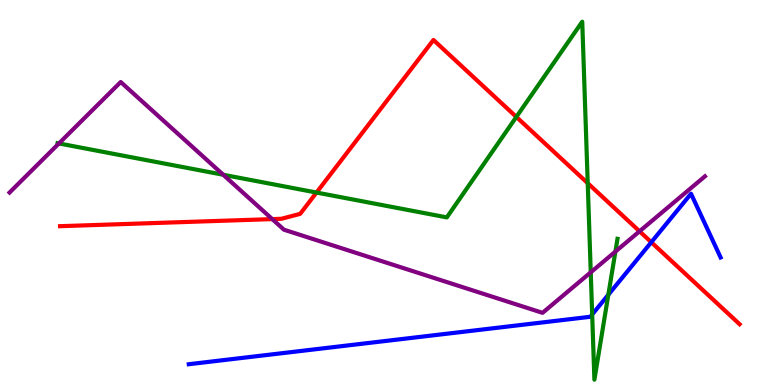[{'lines': ['blue', 'red'], 'intersections': [{'x': 8.4, 'y': 3.71}]}, {'lines': ['green', 'red'], 'intersections': [{'x': 4.08, 'y': 5.0}, {'x': 6.66, 'y': 6.96}, {'x': 7.58, 'y': 5.24}]}, {'lines': ['purple', 'red'], 'intersections': [{'x': 3.51, 'y': 4.31}, {'x': 8.25, 'y': 3.99}]}, {'lines': ['blue', 'green'], 'intersections': [{'x': 7.64, 'y': 1.83}, {'x': 7.85, 'y': 2.34}]}, {'lines': ['blue', 'purple'], 'intersections': []}, {'lines': ['green', 'purple'], 'intersections': [{'x': 0.76, 'y': 6.27}, {'x': 2.88, 'y': 5.46}, {'x': 7.62, 'y': 2.93}, {'x': 7.94, 'y': 3.47}]}]